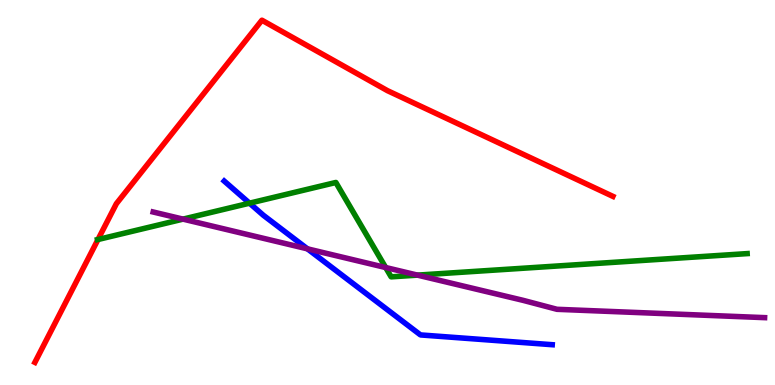[{'lines': ['blue', 'red'], 'intersections': []}, {'lines': ['green', 'red'], 'intersections': [{'x': 1.26, 'y': 3.78}]}, {'lines': ['purple', 'red'], 'intersections': []}, {'lines': ['blue', 'green'], 'intersections': [{'x': 3.22, 'y': 4.72}]}, {'lines': ['blue', 'purple'], 'intersections': [{'x': 3.97, 'y': 3.54}]}, {'lines': ['green', 'purple'], 'intersections': [{'x': 2.36, 'y': 4.31}, {'x': 4.98, 'y': 3.05}, {'x': 5.39, 'y': 2.85}]}]